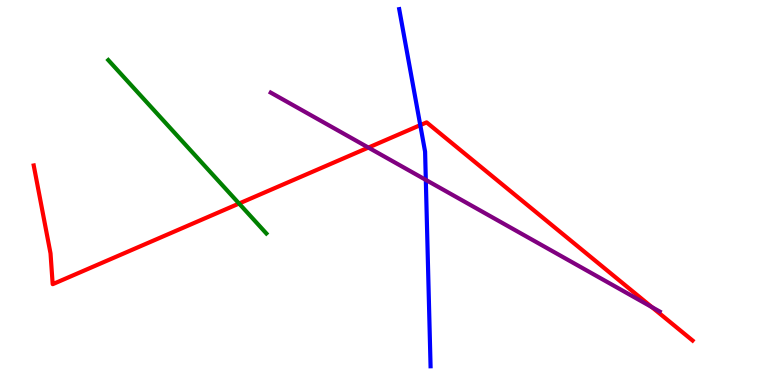[{'lines': ['blue', 'red'], 'intersections': [{'x': 5.42, 'y': 6.75}]}, {'lines': ['green', 'red'], 'intersections': [{'x': 3.08, 'y': 4.71}]}, {'lines': ['purple', 'red'], 'intersections': [{'x': 4.75, 'y': 6.17}, {'x': 8.41, 'y': 2.02}]}, {'lines': ['blue', 'green'], 'intersections': []}, {'lines': ['blue', 'purple'], 'intersections': [{'x': 5.49, 'y': 5.33}]}, {'lines': ['green', 'purple'], 'intersections': []}]